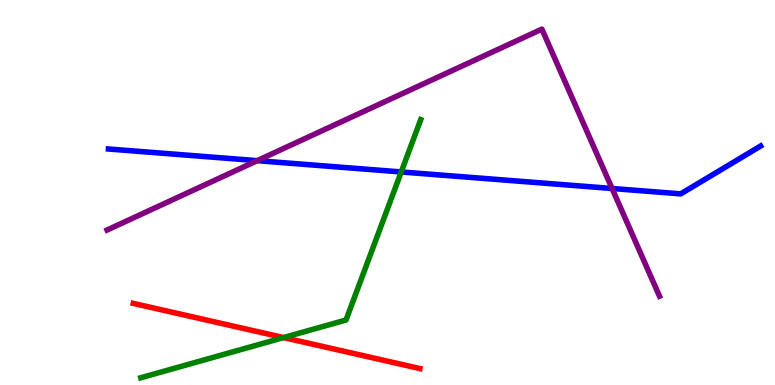[{'lines': ['blue', 'red'], 'intersections': []}, {'lines': ['green', 'red'], 'intersections': [{'x': 3.66, 'y': 1.23}]}, {'lines': ['purple', 'red'], 'intersections': []}, {'lines': ['blue', 'green'], 'intersections': [{'x': 5.18, 'y': 5.53}]}, {'lines': ['blue', 'purple'], 'intersections': [{'x': 3.32, 'y': 5.83}, {'x': 7.9, 'y': 5.1}]}, {'lines': ['green', 'purple'], 'intersections': []}]